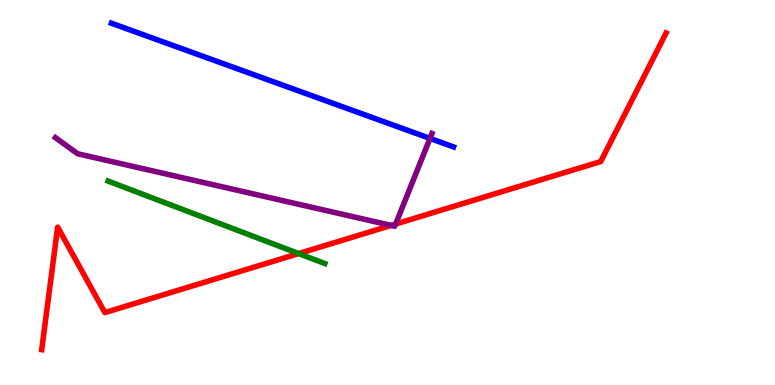[{'lines': ['blue', 'red'], 'intersections': []}, {'lines': ['green', 'red'], 'intersections': [{'x': 3.85, 'y': 3.41}]}, {'lines': ['purple', 'red'], 'intersections': [{'x': 5.05, 'y': 4.15}, {'x': 5.11, 'y': 4.18}]}, {'lines': ['blue', 'green'], 'intersections': []}, {'lines': ['blue', 'purple'], 'intersections': [{'x': 5.55, 'y': 6.41}]}, {'lines': ['green', 'purple'], 'intersections': []}]